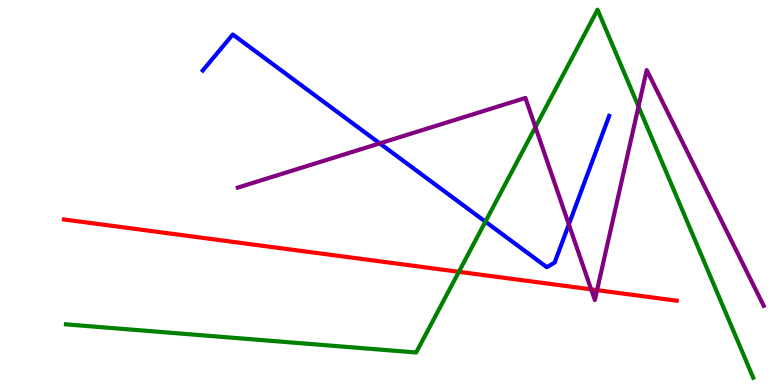[{'lines': ['blue', 'red'], 'intersections': []}, {'lines': ['green', 'red'], 'intersections': [{'x': 5.92, 'y': 2.94}]}, {'lines': ['purple', 'red'], 'intersections': [{'x': 7.63, 'y': 2.48}, {'x': 7.7, 'y': 2.46}]}, {'lines': ['blue', 'green'], 'intersections': [{'x': 6.26, 'y': 4.24}]}, {'lines': ['blue', 'purple'], 'intersections': [{'x': 4.9, 'y': 6.28}, {'x': 7.34, 'y': 4.17}]}, {'lines': ['green', 'purple'], 'intersections': [{'x': 6.91, 'y': 6.7}, {'x': 8.24, 'y': 7.23}]}]